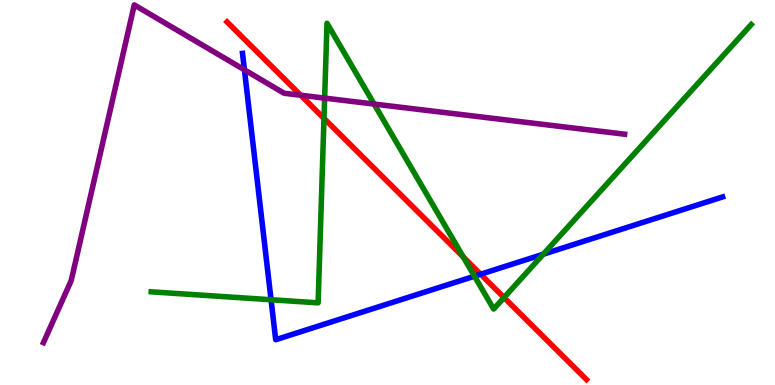[{'lines': ['blue', 'red'], 'intersections': [{'x': 6.2, 'y': 2.88}]}, {'lines': ['green', 'red'], 'intersections': [{'x': 4.18, 'y': 6.92}, {'x': 5.98, 'y': 3.32}, {'x': 6.5, 'y': 2.27}]}, {'lines': ['purple', 'red'], 'intersections': [{'x': 3.88, 'y': 7.53}]}, {'lines': ['blue', 'green'], 'intersections': [{'x': 3.5, 'y': 2.21}, {'x': 6.12, 'y': 2.83}, {'x': 7.01, 'y': 3.4}]}, {'lines': ['blue', 'purple'], 'intersections': [{'x': 3.15, 'y': 8.19}]}, {'lines': ['green', 'purple'], 'intersections': [{'x': 4.19, 'y': 7.45}, {'x': 4.83, 'y': 7.3}]}]